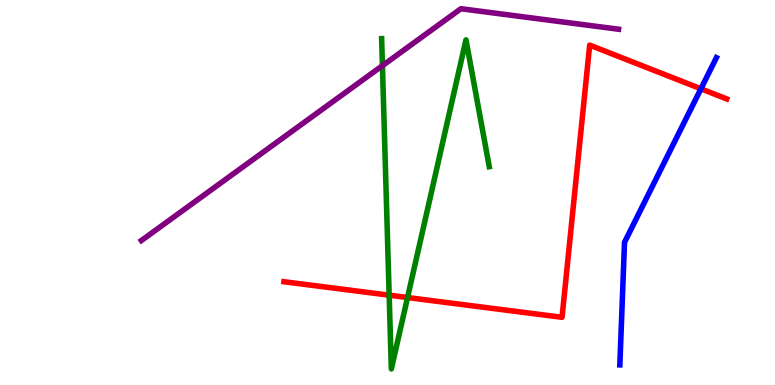[{'lines': ['blue', 'red'], 'intersections': [{'x': 9.04, 'y': 7.69}]}, {'lines': ['green', 'red'], 'intersections': [{'x': 5.02, 'y': 2.33}, {'x': 5.26, 'y': 2.27}]}, {'lines': ['purple', 'red'], 'intersections': []}, {'lines': ['blue', 'green'], 'intersections': []}, {'lines': ['blue', 'purple'], 'intersections': []}, {'lines': ['green', 'purple'], 'intersections': [{'x': 4.93, 'y': 8.29}]}]